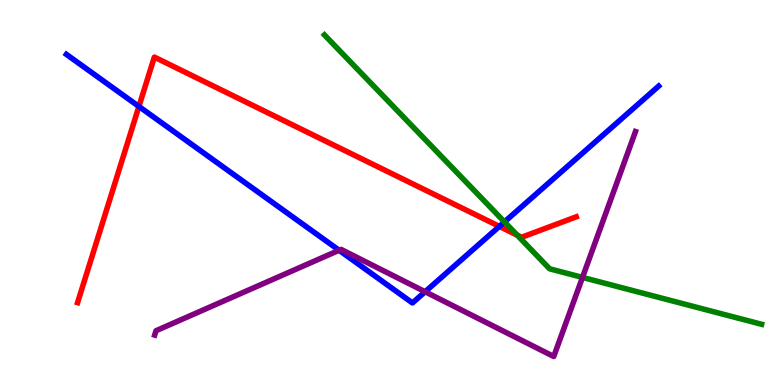[{'lines': ['blue', 'red'], 'intersections': [{'x': 1.79, 'y': 7.23}, {'x': 6.44, 'y': 4.12}]}, {'lines': ['green', 'red'], 'intersections': [{'x': 6.67, 'y': 3.89}]}, {'lines': ['purple', 'red'], 'intersections': []}, {'lines': ['blue', 'green'], 'intersections': [{'x': 6.51, 'y': 4.24}]}, {'lines': ['blue', 'purple'], 'intersections': [{'x': 4.38, 'y': 3.5}, {'x': 5.49, 'y': 2.42}]}, {'lines': ['green', 'purple'], 'intersections': [{'x': 7.52, 'y': 2.79}]}]